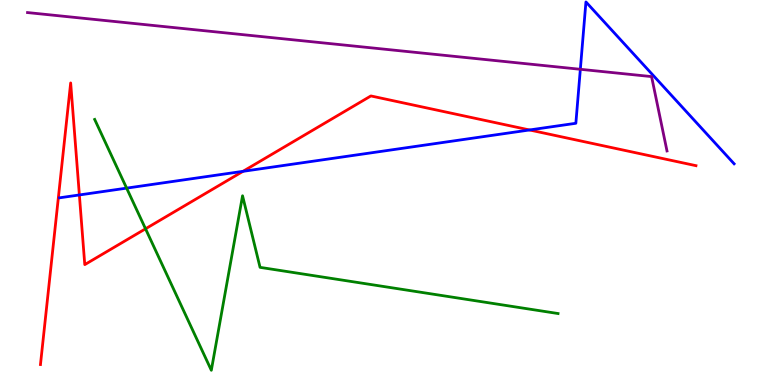[{'lines': ['blue', 'red'], 'intersections': [{'x': 1.02, 'y': 4.94}, {'x': 3.14, 'y': 5.55}, {'x': 6.83, 'y': 6.62}]}, {'lines': ['green', 'red'], 'intersections': [{'x': 1.88, 'y': 4.06}]}, {'lines': ['purple', 'red'], 'intersections': []}, {'lines': ['blue', 'green'], 'intersections': [{'x': 1.63, 'y': 5.11}]}, {'lines': ['blue', 'purple'], 'intersections': [{'x': 7.49, 'y': 8.2}]}, {'lines': ['green', 'purple'], 'intersections': []}]